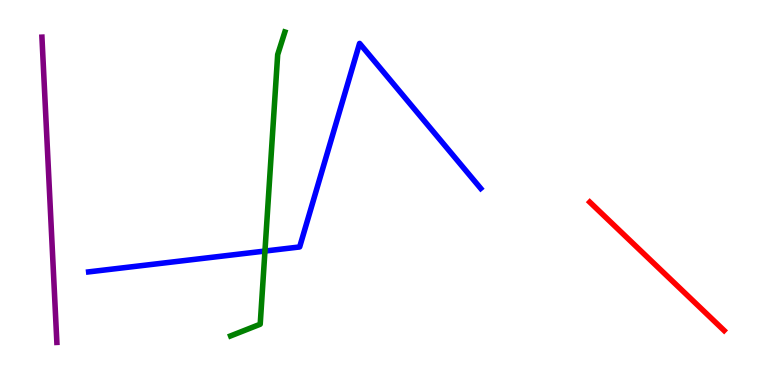[{'lines': ['blue', 'red'], 'intersections': []}, {'lines': ['green', 'red'], 'intersections': []}, {'lines': ['purple', 'red'], 'intersections': []}, {'lines': ['blue', 'green'], 'intersections': [{'x': 3.42, 'y': 3.48}]}, {'lines': ['blue', 'purple'], 'intersections': []}, {'lines': ['green', 'purple'], 'intersections': []}]